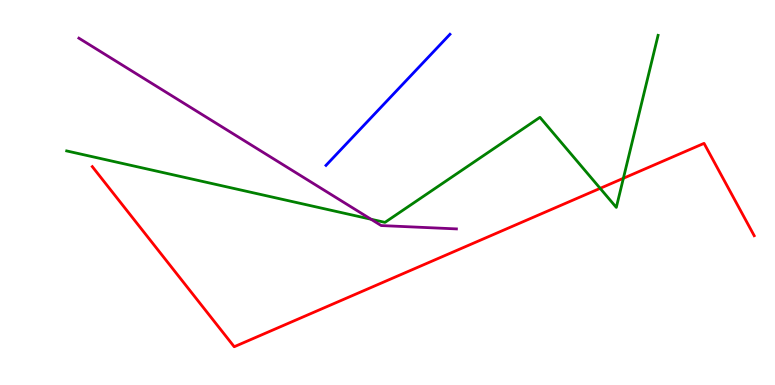[{'lines': ['blue', 'red'], 'intersections': []}, {'lines': ['green', 'red'], 'intersections': [{'x': 7.74, 'y': 5.11}, {'x': 8.04, 'y': 5.37}]}, {'lines': ['purple', 'red'], 'intersections': []}, {'lines': ['blue', 'green'], 'intersections': []}, {'lines': ['blue', 'purple'], 'intersections': []}, {'lines': ['green', 'purple'], 'intersections': [{'x': 4.79, 'y': 4.31}]}]